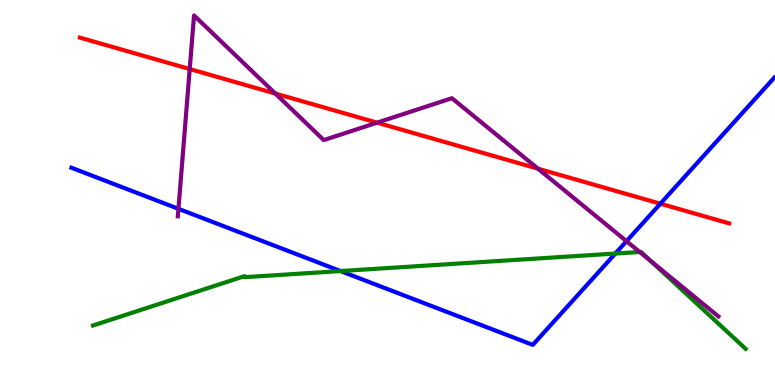[{'lines': ['blue', 'red'], 'intersections': [{'x': 8.52, 'y': 4.71}]}, {'lines': ['green', 'red'], 'intersections': []}, {'lines': ['purple', 'red'], 'intersections': [{'x': 2.45, 'y': 8.21}, {'x': 3.55, 'y': 7.57}, {'x': 4.87, 'y': 6.81}, {'x': 6.94, 'y': 5.62}]}, {'lines': ['blue', 'green'], 'intersections': [{'x': 4.39, 'y': 2.96}, {'x': 7.94, 'y': 3.41}]}, {'lines': ['blue', 'purple'], 'intersections': [{'x': 2.3, 'y': 4.58}, {'x': 8.08, 'y': 3.74}]}, {'lines': ['green', 'purple'], 'intersections': [{'x': 8.25, 'y': 3.45}, {'x': 8.4, 'y': 3.21}]}]